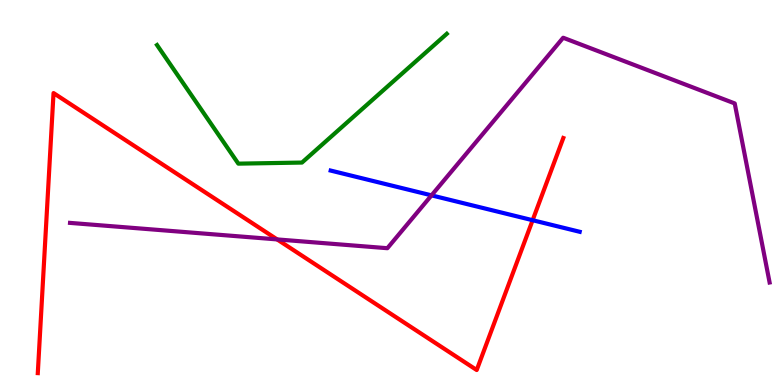[{'lines': ['blue', 'red'], 'intersections': [{'x': 6.87, 'y': 4.28}]}, {'lines': ['green', 'red'], 'intersections': []}, {'lines': ['purple', 'red'], 'intersections': [{'x': 3.58, 'y': 3.78}]}, {'lines': ['blue', 'green'], 'intersections': []}, {'lines': ['blue', 'purple'], 'intersections': [{'x': 5.57, 'y': 4.93}]}, {'lines': ['green', 'purple'], 'intersections': []}]